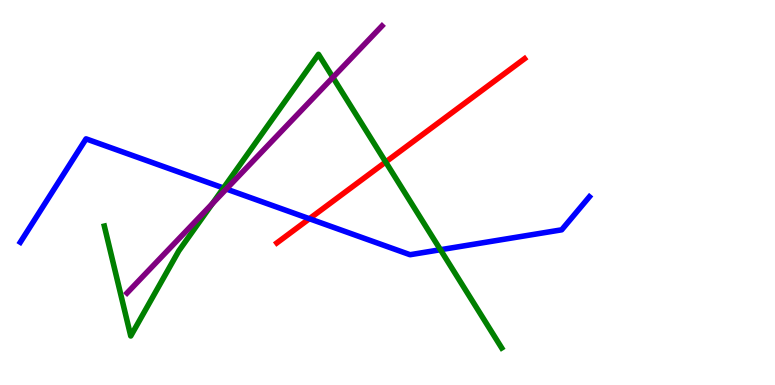[{'lines': ['blue', 'red'], 'intersections': [{'x': 3.99, 'y': 4.32}]}, {'lines': ['green', 'red'], 'intersections': [{'x': 4.98, 'y': 5.79}]}, {'lines': ['purple', 'red'], 'intersections': []}, {'lines': ['blue', 'green'], 'intersections': [{'x': 2.88, 'y': 5.12}, {'x': 5.68, 'y': 3.51}]}, {'lines': ['blue', 'purple'], 'intersections': [{'x': 2.92, 'y': 5.09}]}, {'lines': ['green', 'purple'], 'intersections': [{'x': 2.74, 'y': 4.71}, {'x': 4.3, 'y': 7.99}]}]